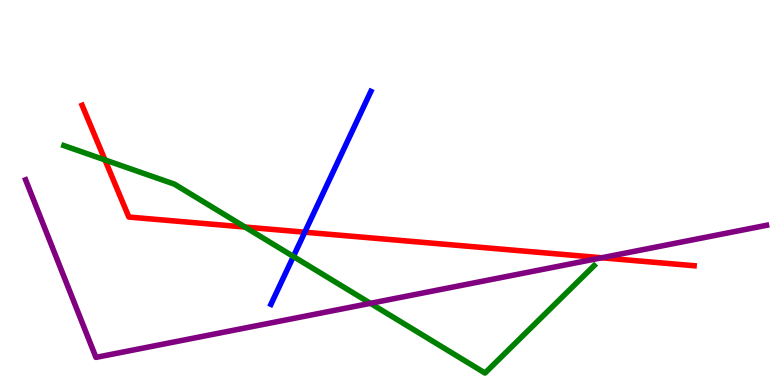[{'lines': ['blue', 'red'], 'intersections': [{'x': 3.93, 'y': 3.97}]}, {'lines': ['green', 'red'], 'intersections': [{'x': 1.35, 'y': 5.85}, {'x': 3.16, 'y': 4.1}]}, {'lines': ['purple', 'red'], 'intersections': [{'x': 7.76, 'y': 3.3}]}, {'lines': ['blue', 'green'], 'intersections': [{'x': 3.79, 'y': 3.34}]}, {'lines': ['blue', 'purple'], 'intersections': []}, {'lines': ['green', 'purple'], 'intersections': [{'x': 4.78, 'y': 2.12}]}]